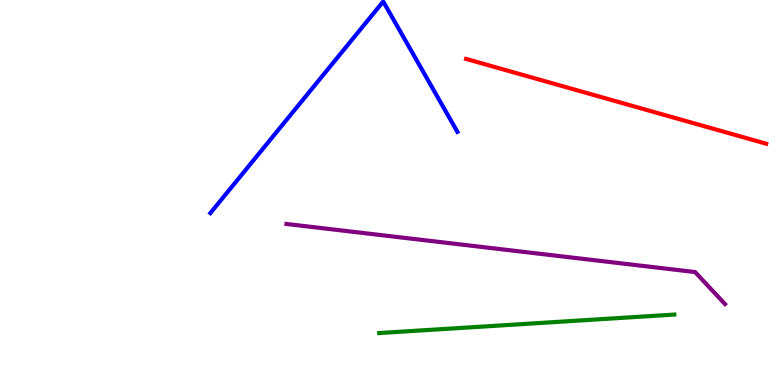[{'lines': ['blue', 'red'], 'intersections': []}, {'lines': ['green', 'red'], 'intersections': []}, {'lines': ['purple', 'red'], 'intersections': []}, {'lines': ['blue', 'green'], 'intersections': []}, {'lines': ['blue', 'purple'], 'intersections': []}, {'lines': ['green', 'purple'], 'intersections': []}]